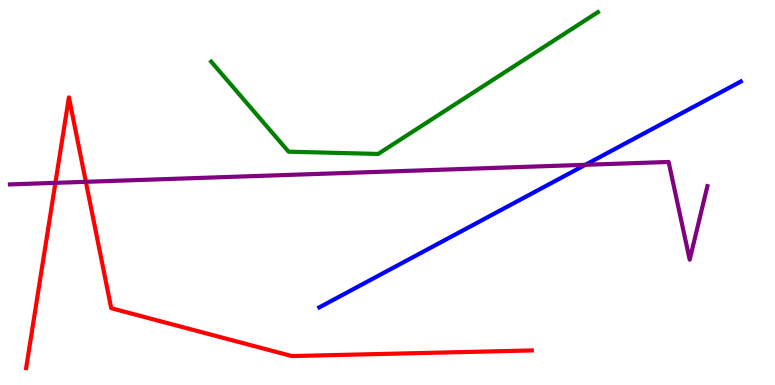[{'lines': ['blue', 'red'], 'intersections': []}, {'lines': ['green', 'red'], 'intersections': []}, {'lines': ['purple', 'red'], 'intersections': [{'x': 0.715, 'y': 5.25}, {'x': 1.11, 'y': 5.28}]}, {'lines': ['blue', 'green'], 'intersections': []}, {'lines': ['blue', 'purple'], 'intersections': [{'x': 7.55, 'y': 5.72}]}, {'lines': ['green', 'purple'], 'intersections': []}]